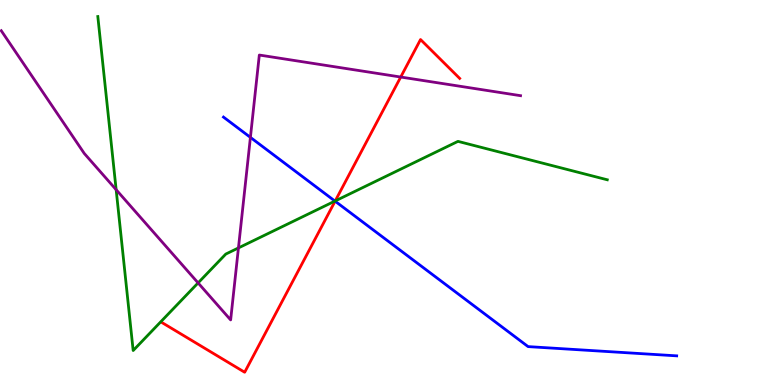[{'lines': ['blue', 'red'], 'intersections': [{'x': 4.32, 'y': 4.77}]}, {'lines': ['green', 'red'], 'intersections': [{'x': 4.33, 'y': 4.78}]}, {'lines': ['purple', 'red'], 'intersections': [{'x': 5.17, 'y': 8.0}]}, {'lines': ['blue', 'green'], 'intersections': [{'x': 4.32, 'y': 4.78}]}, {'lines': ['blue', 'purple'], 'intersections': [{'x': 3.23, 'y': 6.43}]}, {'lines': ['green', 'purple'], 'intersections': [{'x': 1.5, 'y': 5.07}, {'x': 2.56, 'y': 2.65}, {'x': 3.08, 'y': 3.56}]}]